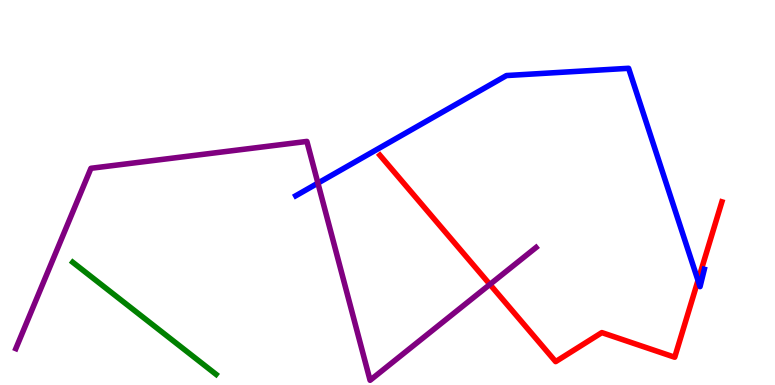[{'lines': ['blue', 'red'], 'intersections': [{'x': 9.01, 'y': 2.72}]}, {'lines': ['green', 'red'], 'intersections': []}, {'lines': ['purple', 'red'], 'intersections': [{'x': 6.32, 'y': 2.61}]}, {'lines': ['blue', 'green'], 'intersections': []}, {'lines': ['blue', 'purple'], 'intersections': [{'x': 4.1, 'y': 5.24}]}, {'lines': ['green', 'purple'], 'intersections': []}]